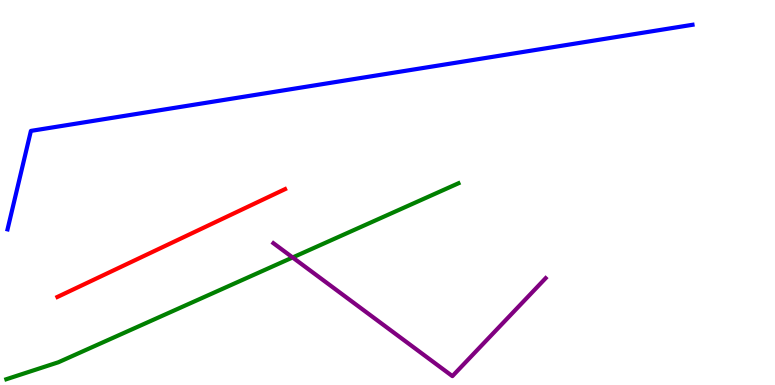[{'lines': ['blue', 'red'], 'intersections': []}, {'lines': ['green', 'red'], 'intersections': []}, {'lines': ['purple', 'red'], 'intersections': []}, {'lines': ['blue', 'green'], 'intersections': []}, {'lines': ['blue', 'purple'], 'intersections': []}, {'lines': ['green', 'purple'], 'intersections': [{'x': 3.78, 'y': 3.31}]}]